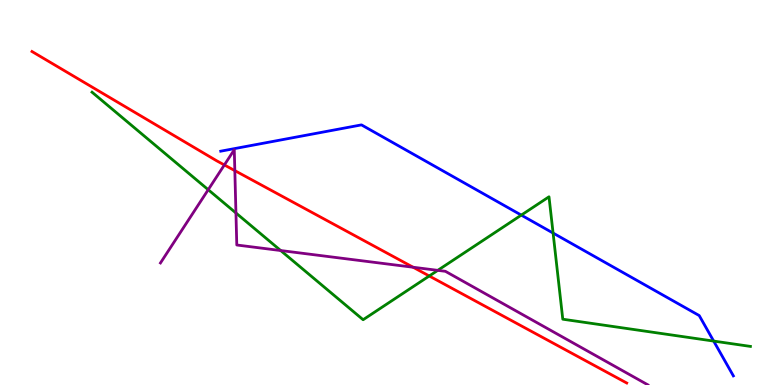[{'lines': ['blue', 'red'], 'intersections': []}, {'lines': ['green', 'red'], 'intersections': [{'x': 5.54, 'y': 2.83}]}, {'lines': ['purple', 'red'], 'intersections': [{'x': 2.9, 'y': 5.72}, {'x': 3.03, 'y': 5.57}, {'x': 5.33, 'y': 3.06}]}, {'lines': ['blue', 'green'], 'intersections': [{'x': 6.73, 'y': 4.41}, {'x': 7.14, 'y': 3.95}, {'x': 9.21, 'y': 1.14}]}, {'lines': ['blue', 'purple'], 'intersections': []}, {'lines': ['green', 'purple'], 'intersections': [{'x': 2.69, 'y': 5.07}, {'x': 3.04, 'y': 4.47}, {'x': 3.62, 'y': 3.49}, {'x': 5.65, 'y': 2.98}]}]